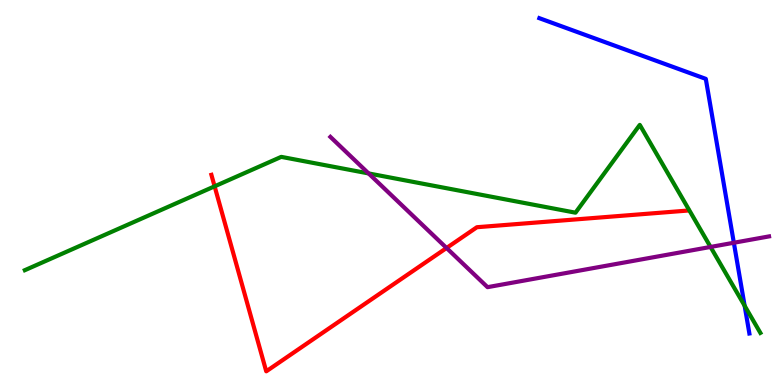[{'lines': ['blue', 'red'], 'intersections': []}, {'lines': ['green', 'red'], 'intersections': [{'x': 2.77, 'y': 5.16}]}, {'lines': ['purple', 'red'], 'intersections': [{'x': 5.76, 'y': 3.56}]}, {'lines': ['blue', 'green'], 'intersections': [{'x': 9.61, 'y': 2.06}]}, {'lines': ['blue', 'purple'], 'intersections': [{'x': 9.47, 'y': 3.69}]}, {'lines': ['green', 'purple'], 'intersections': [{'x': 4.76, 'y': 5.5}, {'x': 9.17, 'y': 3.59}]}]